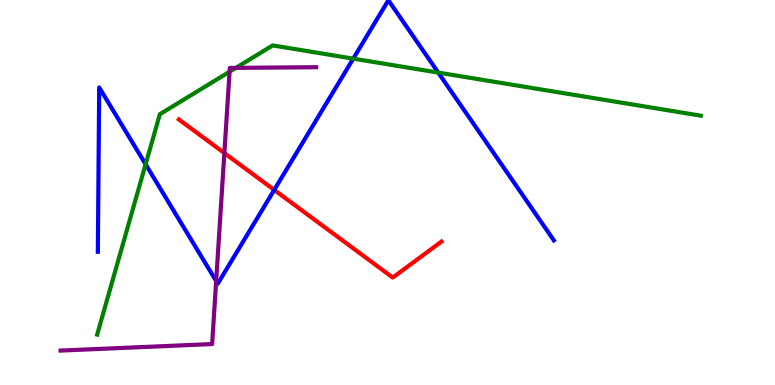[{'lines': ['blue', 'red'], 'intersections': [{'x': 3.54, 'y': 5.07}]}, {'lines': ['green', 'red'], 'intersections': []}, {'lines': ['purple', 'red'], 'intersections': [{'x': 2.9, 'y': 6.02}]}, {'lines': ['blue', 'green'], 'intersections': [{'x': 1.88, 'y': 5.73}, {'x': 4.56, 'y': 8.48}, {'x': 5.65, 'y': 8.11}]}, {'lines': ['blue', 'purple'], 'intersections': [{'x': 2.79, 'y': 2.7}]}, {'lines': ['green', 'purple'], 'intersections': [{'x': 2.96, 'y': 8.14}, {'x': 3.04, 'y': 8.24}]}]